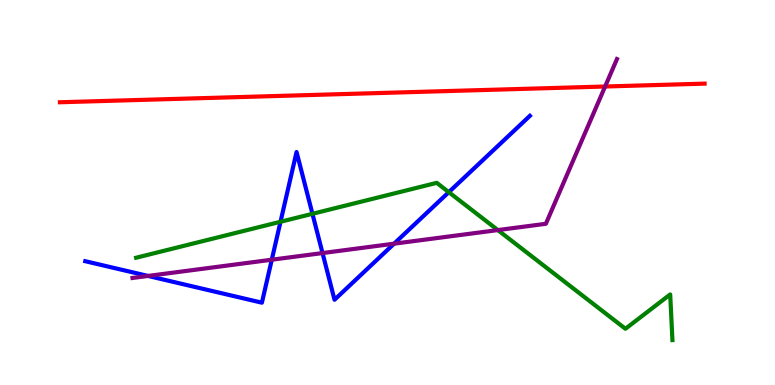[{'lines': ['blue', 'red'], 'intersections': []}, {'lines': ['green', 'red'], 'intersections': []}, {'lines': ['purple', 'red'], 'intersections': [{'x': 7.81, 'y': 7.75}]}, {'lines': ['blue', 'green'], 'intersections': [{'x': 3.62, 'y': 4.24}, {'x': 4.03, 'y': 4.45}, {'x': 5.79, 'y': 5.01}]}, {'lines': ['blue', 'purple'], 'intersections': [{'x': 1.91, 'y': 2.83}, {'x': 3.51, 'y': 3.25}, {'x': 4.16, 'y': 3.43}, {'x': 5.08, 'y': 3.67}]}, {'lines': ['green', 'purple'], 'intersections': [{'x': 6.42, 'y': 4.02}]}]